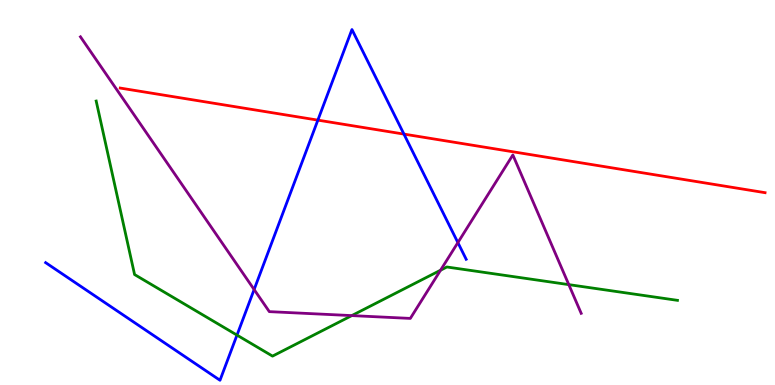[{'lines': ['blue', 'red'], 'intersections': [{'x': 4.1, 'y': 6.88}, {'x': 5.21, 'y': 6.52}]}, {'lines': ['green', 'red'], 'intersections': []}, {'lines': ['purple', 'red'], 'intersections': []}, {'lines': ['blue', 'green'], 'intersections': [{'x': 3.06, 'y': 1.3}]}, {'lines': ['blue', 'purple'], 'intersections': [{'x': 3.28, 'y': 2.48}, {'x': 5.91, 'y': 3.7}]}, {'lines': ['green', 'purple'], 'intersections': [{'x': 4.54, 'y': 1.8}, {'x': 5.68, 'y': 2.98}, {'x': 7.34, 'y': 2.61}]}]